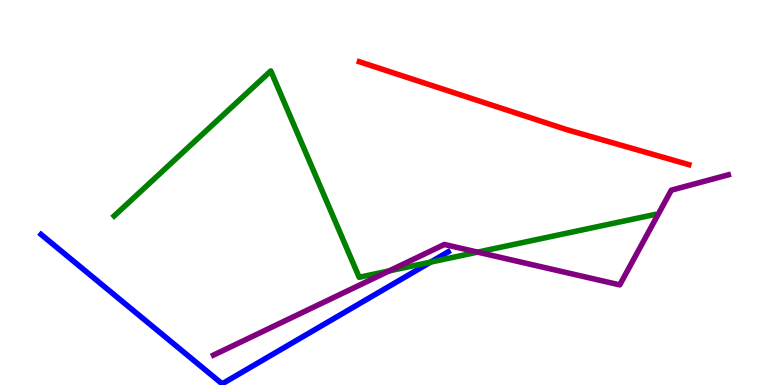[{'lines': ['blue', 'red'], 'intersections': []}, {'lines': ['green', 'red'], 'intersections': []}, {'lines': ['purple', 'red'], 'intersections': []}, {'lines': ['blue', 'green'], 'intersections': [{'x': 5.56, 'y': 3.19}]}, {'lines': ['blue', 'purple'], 'intersections': []}, {'lines': ['green', 'purple'], 'intersections': [{'x': 5.02, 'y': 2.96}, {'x': 6.16, 'y': 3.45}]}]